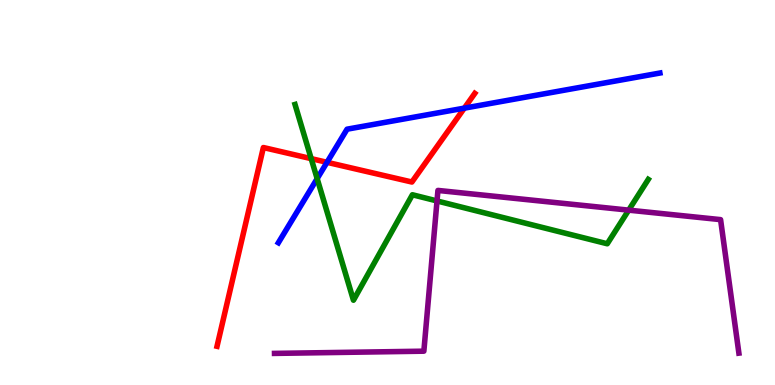[{'lines': ['blue', 'red'], 'intersections': [{'x': 4.22, 'y': 5.78}, {'x': 5.99, 'y': 7.19}]}, {'lines': ['green', 'red'], 'intersections': [{'x': 4.02, 'y': 5.88}]}, {'lines': ['purple', 'red'], 'intersections': []}, {'lines': ['blue', 'green'], 'intersections': [{'x': 4.09, 'y': 5.36}]}, {'lines': ['blue', 'purple'], 'intersections': []}, {'lines': ['green', 'purple'], 'intersections': [{'x': 5.64, 'y': 4.78}, {'x': 8.11, 'y': 4.54}]}]